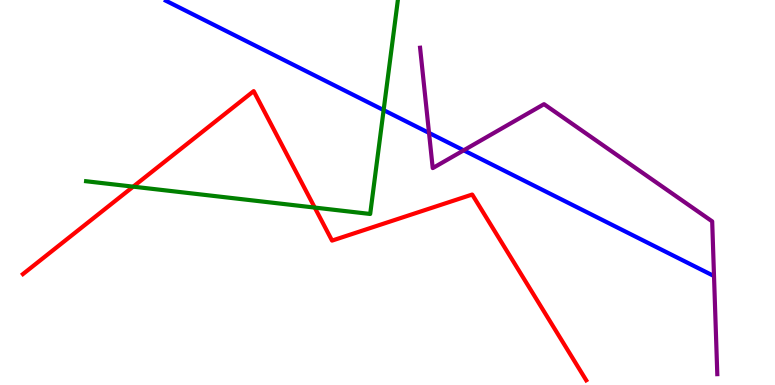[{'lines': ['blue', 'red'], 'intersections': []}, {'lines': ['green', 'red'], 'intersections': [{'x': 1.72, 'y': 5.15}, {'x': 4.06, 'y': 4.61}]}, {'lines': ['purple', 'red'], 'intersections': []}, {'lines': ['blue', 'green'], 'intersections': [{'x': 4.95, 'y': 7.14}]}, {'lines': ['blue', 'purple'], 'intersections': [{'x': 5.54, 'y': 6.55}, {'x': 5.98, 'y': 6.1}]}, {'lines': ['green', 'purple'], 'intersections': []}]